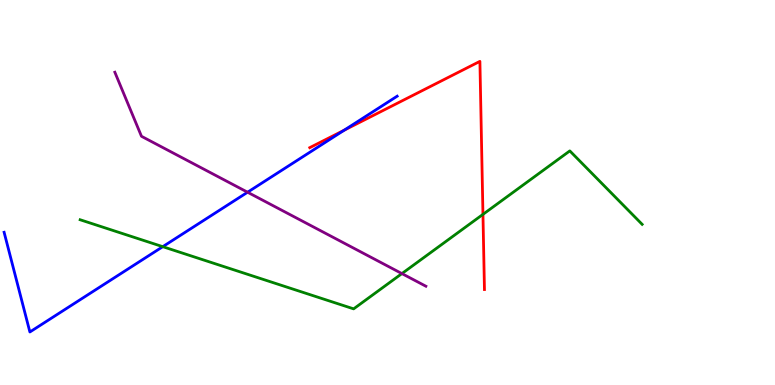[{'lines': ['blue', 'red'], 'intersections': [{'x': 4.44, 'y': 6.62}]}, {'lines': ['green', 'red'], 'intersections': [{'x': 6.23, 'y': 4.43}]}, {'lines': ['purple', 'red'], 'intersections': []}, {'lines': ['blue', 'green'], 'intersections': [{'x': 2.1, 'y': 3.59}]}, {'lines': ['blue', 'purple'], 'intersections': [{'x': 3.19, 'y': 5.01}]}, {'lines': ['green', 'purple'], 'intersections': [{'x': 5.19, 'y': 2.89}]}]